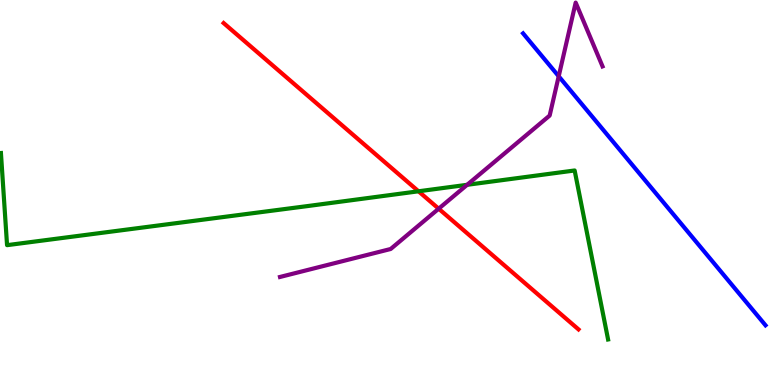[{'lines': ['blue', 'red'], 'intersections': []}, {'lines': ['green', 'red'], 'intersections': [{'x': 5.4, 'y': 5.03}]}, {'lines': ['purple', 'red'], 'intersections': [{'x': 5.66, 'y': 4.58}]}, {'lines': ['blue', 'green'], 'intersections': []}, {'lines': ['blue', 'purple'], 'intersections': [{'x': 7.21, 'y': 8.02}]}, {'lines': ['green', 'purple'], 'intersections': [{'x': 6.03, 'y': 5.2}]}]